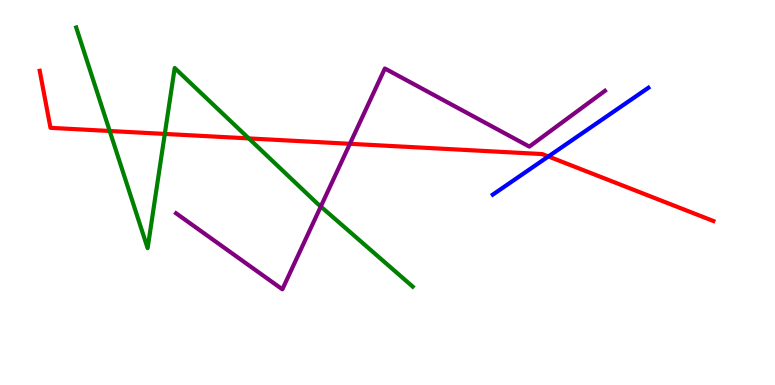[{'lines': ['blue', 'red'], 'intersections': [{'x': 7.08, 'y': 5.94}]}, {'lines': ['green', 'red'], 'intersections': [{'x': 1.42, 'y': 6.6}, {'x': 2.13, 'y': 6.52}, {'x': 3.21, 'y': 6.41}]}, {'lines': ['purple', 'red'], 'intersections': [{'x': 4.51, 'y': 6.26}]}, {'lines': ['blue', 'green'], 'intersections': []}, {'lines': ['blue', 'purple'], 'intersections': []}, {'lines': ['green', 'purple'], 'intersections': [{'x': 4.14, 'y': 4.64}]}]